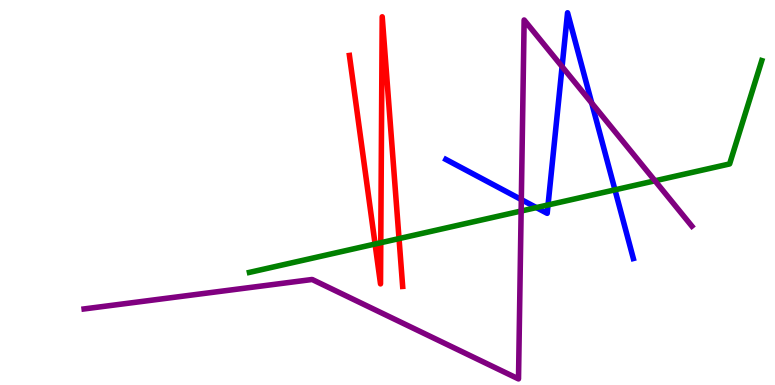[{'lines': ['blue', 'red'], 'intersections': []}, {'lines': ['green', 'red'], 'intersections': [{'x': 4.84, 'y': 3.66}, {'x': 4.91, 'y': 3.7}, {'x': 5.15, 'y': 3.8}]}, {'lines': ['purple', 'red'], 'intersections': []}, {'lines': ['blue', 'green'], 'intersections': [{'x': 6.92, 'y': 4.61}, {'x': 7.07, 'y': 4.68}, {'x': 7.93, 'y': 5.07}]}, {'lines': ['blue', 'purple'], 'intersections': [{'x': 6.73, 'y': 4.82}, {'x': 7.25, 'y': 8.27}, {'x': 7.64, 'y': 7.32}]}, {'lines': ['green', 'purple'], 'intersections': [{'x': 6.72, 'y': 4.52}, {'x': 8.45, 'y': 5.3}]}]